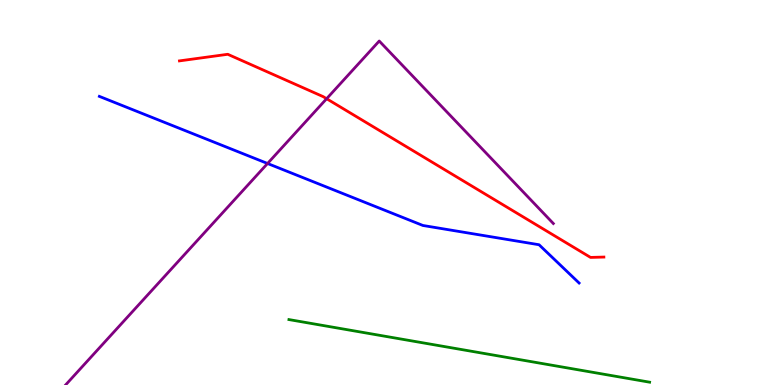[{'lines': ['blue', 'red'], 'intersections': []}, {'lines': ['green', 'red'], 'intersections': []}, {'lines': ['purple', 'red'], 'intersections': [{'x': 4.21, 'y': 7.44}]}, {'lines': ['blue', 'green'], 'intersections': []}, {'lines': ['blue', 'purple'], 'intersections': [{'x': 3.45, 'y': 5.75}]}, {'lines': ['green', 'purple'], 'intersections': []}]